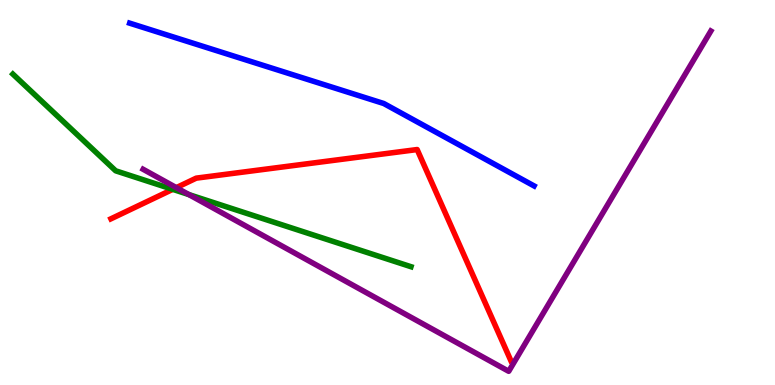[{'lines': ['blue', 'red'], 'intersections': []}, {'lines': ['green', 'red'], 'intersections': [{'x': 2.23, 'y': 5.08}]}, {'lines': ['purple', 'red'], 'intersections': [{'x': 2.28, 'y': 5.13}]}, {'lines': ['blue', 'green'], 'intersections': []}, {'lines': ['blue', 'purple'], 'intersections': []}, {'lines': ['green', 'purple'], 'intersections': [{'x': 2.44, 'y': 4.95}]}]